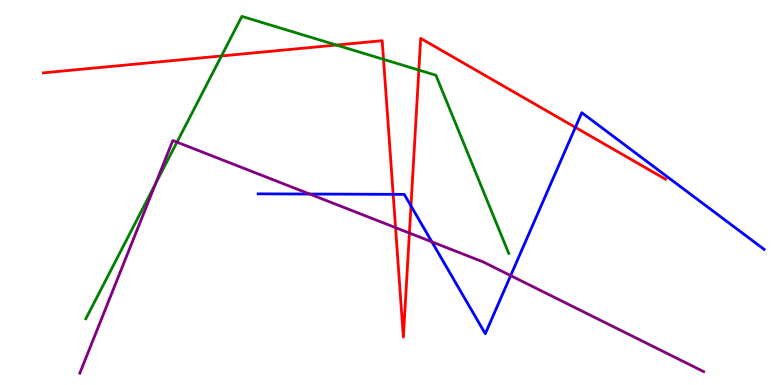[{'lines': ['blue', 'red'], 'intersections': [{'x': 5.07, 'y': 4.95}, {'x': 5.3, 'y': 4.65}, {'x': 7.42, 'y': 6.69}]}, {'lines': ['green', 'red'], 'intersections': [{'x': 2.86, 'y': 8.55}, {'x': 4.34, 'y': 8.83}, {'x': 4.95, 'y': 8.46}, {'x': 5.4, 'y': 8.18}]}, {'lines': ['purple', 'red'], 'intersections': [{'x': 5.1, 'y': 4.09}, {'x': 5.28, 'y': 3.95}]}, {'lines': ['blue', 'green'], 'intersections': []}, {'lines': ['blue', 'purple'], 'intersections': [{'x': 4.0, 'y': 4.96}, {'x': 5.57, 'y': 3.72}, {'x': 6.59, 'y': 2.84}]}, {'lines': ['green', 'purple'], 'intersections': [{'x': 2.01, 'y': 5.23}, {'x': 2.28, 'y': 6.31}]}]